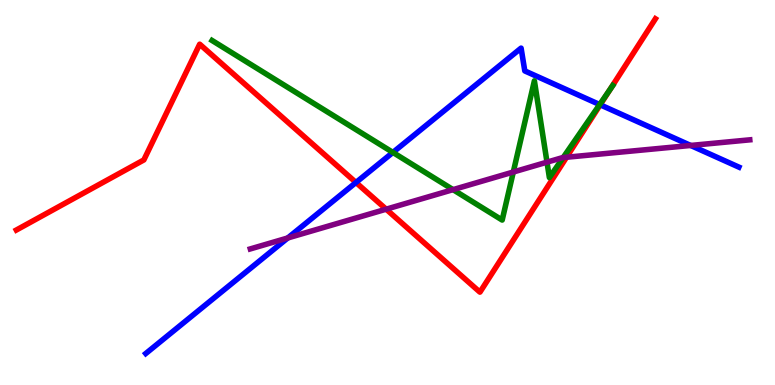[{'lines': ['blue', 'red'], 'intersections': [{'x': 4.59, 'y': 5.26}, {'x': 7.74, 'y': 7.28}]}, {'lines': ['green', 'red'], 'intersections': [{'x': 7.87, 'y': 7.67}]}, {'lines': ['purple', 'red'], 'intersections': [{'x': 4.98, 'y': 4.57}, {'x': 7.31, 'y': 5.92}]}, {'lines': ['blue', 'green'], 'intersections': [{'x': 5.07, 'y': 6.04}, {'x': 7.74, 'y': 7.28}]}, {'lines': ['blue', 'purple'], 'intersections': [{'x': 3.71, 'y': 3.82}, {'x': 8.91, 'y': 6.22}]}, {'lines': ['green', 'purple'], 'intersections': [{'x': 5.85, 'y': 5.07}, {'x': 6.62, 'y': 5.53}, {'x': 7.06, 'y': 5.79}, {'x': 7.27, 'y': 5.91}]}]